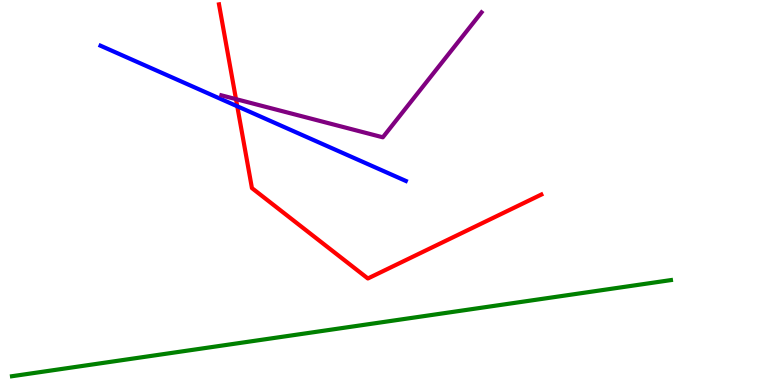[{'lines': ['blue', 'red'], 'intersections': [{'x': 3.06, 'y': 7.24}]}, {'lines': ['green', 'red'], 'intersections': []}, {'lines': ['purple', 'red'], 'intersections': [{'x': 3.04, 'y': 7.43}]}, {'lines': ['blue', 'green'], 'intersections': []}, {'lines': ['blue', 'purple'], 'intersections': []}, {'lines': ['green', 'purple'], 'intersections': []}]